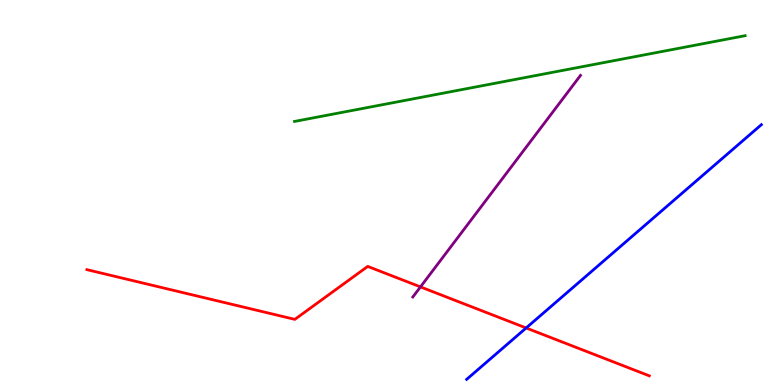[{'lines': ['blue', 'red'], 'intersections': [{'x': 6.79, 'y': 1.48}]}, {'lines': ['green', 'red'], 'intersections': []}, {'lines': ['purple', 'red'], 'intersections': [{'x': 5.43, 'y': 2.55}]}, {'lines': ['blue', 'green'], 'intersections': []}, {'lines': ['blue', 'purple'], 'intersections': []}, {'lines': ['green', 'purple'], 'intersections': []}]